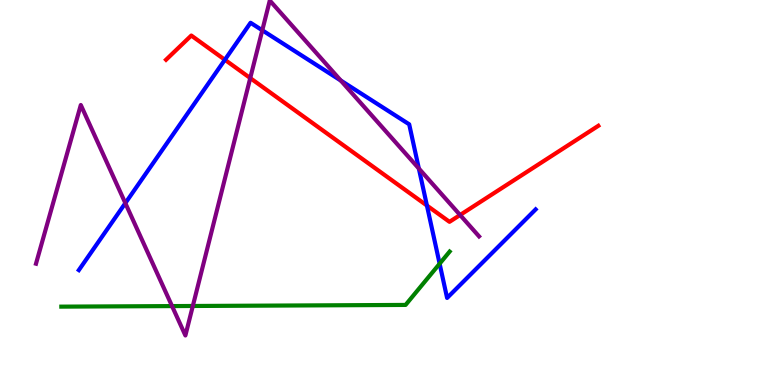[{'lines': ['blue', 'red'], 'intersections': [{'x': 2.9, 'y': 8.45}, {'x': 5.51, 'y': 4.66}]}, {'lines': ['green', 'red'], 'intersections': []}, {'lines': ['purple', 'red'], 'intersections': [{'x': 3.23, 'y': 7.97}, {'x': 5.94, 'y': 4.42}]}, {'lines': ['blue', 'green'], 'intersections': [{'x': 5.67, 'y': 3.15}]}, {'lines': ['blue', 'purple'], 'intersections': [{'x': 1.62, 'y': 4.72}, {'x': 3.38, 'y': 9.21}, {'x': 4.4, 'y': 7.91}, {'x': 5.4, 'y': 5.62}]}, {'lines': ['green', 'purple'], 'intersections': [{'x': 2.22, 'y': 2.05}, {'x': 2.49, 'y': 2.05}]}]